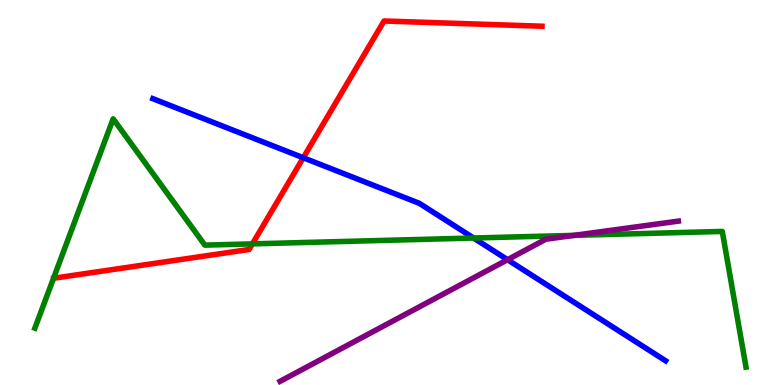[{'lines': ['blue', 'red'], 'intersections': [{'x': 3.91, 'y': 5.9}]}, {'lines': ['green', 'red'], 'intersections': [{'x': 3.26, 'y': 3.67}]}, {'lines': ['purple', 'red'], 'intersections': []}, {'lines': ['blue', 'green'], 'intersections': [{'x': 6.11, 'y': 3.82}]}, {'lines': ['blue', 'purple'], 'intersections': [{'x': 6.55, 'y': 3.25}]}, {'lines': ['green', 'purple'], 'intersections': [{'x': 7.41, 'y': 3.89}]}]